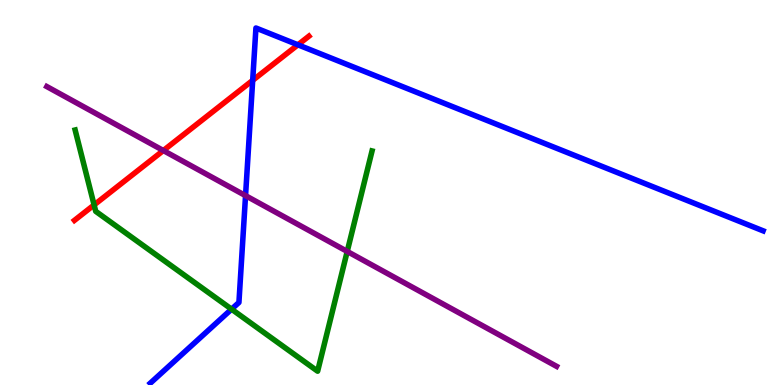[{'lines': ['blue', 'red'], 'intersections': [{'x': 3.26, 'y': 7.91}, {'x': 3.84, 'y': 8.84}]}, {'lines': ['green', 'red'], 'intersections': [{'x': 1.21, 'y': 4.68}]}, {'lines': ['purple', 'red'], 'intersections': [{'x': 2.11, 'y': 6.09}]}, {'lines': ['blue', 'green'], 'intersections': [{'x': 2.99, 'y': 1.97}]}, {'lines': ['blue', 'purple'], 'intersections': [{'x': 3.17, 'y': 4.92}]}, {'lines': ['green', 'purple'], 'intersections': [{'x': 4.48, 'y': 3.47}]}]